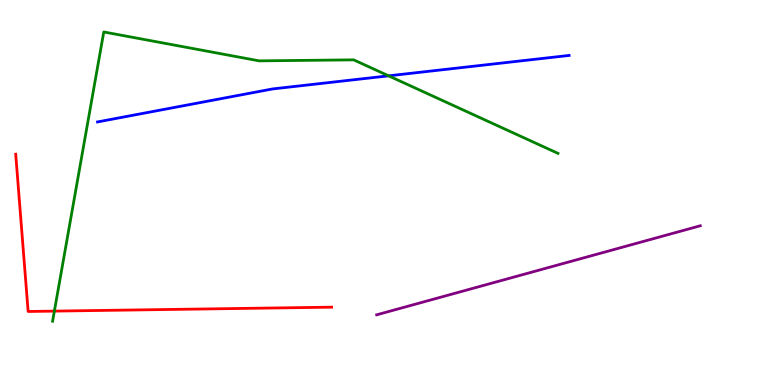[{'lines': ['blue', 'red'], 'intersections': []}, {'lines': ['green', 'red'], 'intersections': [{'x': 0.702, 'y': 1.92}]}, {'lines': ['purple', 'red'], 'intersections': []}, {'lines': ['blue', 'green'], 'intersections': [{'x': 5.01, 'y': 8.03}]}, {'lines': ['blue', 'purple'], 'intersections': []}, {'lines': ['green', 'purple'], 'intersections': []}]